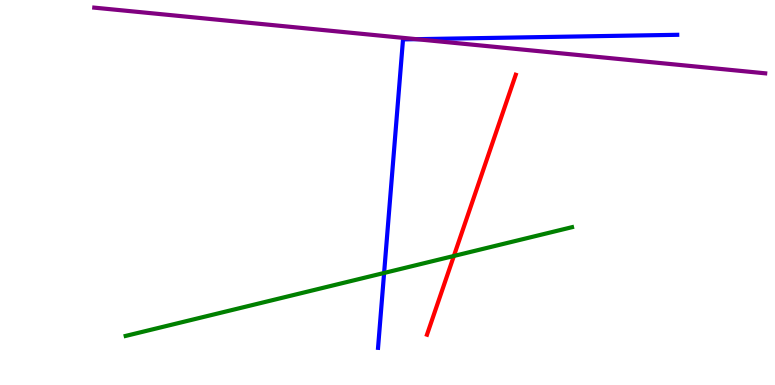[{'lines': ['blue', 'red'], 'intersections': []}, {'lines': ['green', 'red'], 'intersections': [{'x': 5.86, 'y': 3.35}]}, {'lines': ['purple', 'red'], 'intersections': []}, {'lines': ['blue', 'green'], 'intersections': [{'x': 4.96, 'y': 2.91}]}, {'lines': ['blue', 'purple'], 'intersections': [{'x': 5.37, 'y': 8.98}]}, {'lines': ['green', 'purple'], 'intersections': []}]